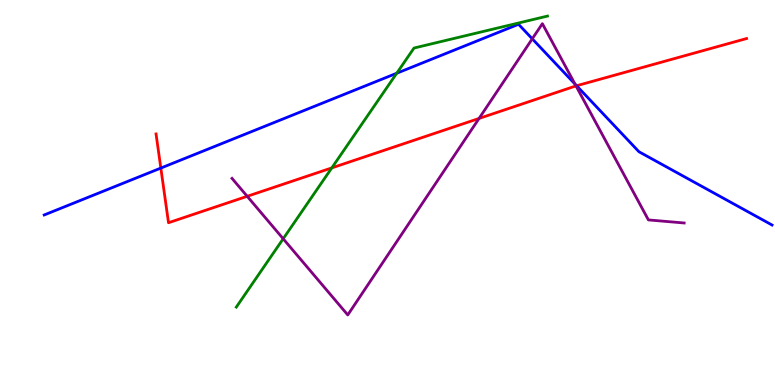[{'lines': ['blue', 'red'], 'intersections': [{'x': 2.08, 'y': 5.63}, {'x': 7.44, 'y': 7.77}]}, {'lines': ['green', 'red'], 'intersections': [{'x': 4.28, 'y': 5.64}]}, {'lines': ['purple', 'red'], 'intersections': [{'x': 3.19, 'y': 4.9}, {'x': 6.18, 'y': 6.92}, {'x': 7.43, 'y': 7.77}]}, {'lines': ['blue', 'green'], 'intersections': [{'x': 5.12, 'y': 8.1}]}, {'lines': ['blue', 'purple'], 'intersections': [{'x': 6.87, 'y': 8.99}, {'x': 7.42, 'y': 7.82}]}, {'lines': ['green', 'purple'], 'intersections': [{'x': 3.65, 'y': 3.8}]}]